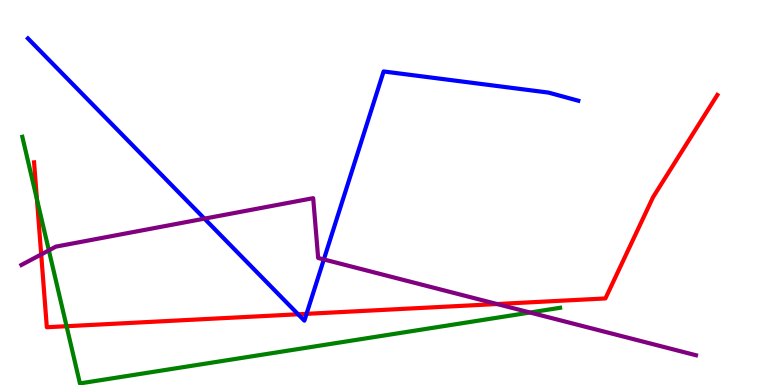[{'lines': ['blue', 'red'], 'intersections': [{'x': 3.85, 'y': 1.84}, {'x': 3.96, 'y': 1.85}]}, {'lines': ['green', 'red'], 'intersections': [{'x': 0.477, 'y': 4.82}, {'x': 0.859, 'y': 1.53}]}, {'lines': ['purple', 'red'], 'intersections': [{'x': 0.532, 'y': 3.39}, {'x': 6.41, 'y': 2.1}]}, {'lines': ['blue', 'green'], 'intersections': []}, {'lines': ['blue', 'purple'], 'intersections': [{'x': 2.64, 'y': 4.32}, {'x': 4.18, 'y': 3.26}]}, {'lines': ['green', 'purple'], 'intersections': [{'x': 0.63, 'y': 3.5}, {'x': 6.84, 'y': 1.88}]}]